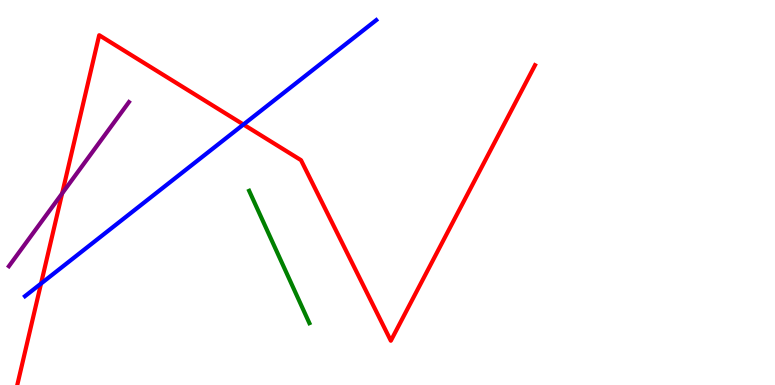[{'lines': ['blue', 'red'], 'intersections': [{'x': 0.529, 'y': 2.63}, {'x': 3.14, 'y': 6.77}]}, {'lines': ['green', 'red'], 'intersections': []}, {'lines': ['purple', 'red'], 'intersections': [{'x': 0.802, 'y': 4.98}]}, {'lines': ['blue', 'green'], 'intersections': []}, {'lines': ['blue', 'purple'], 'intersections': []}, {'lines': ['green', 'purple'], 'intersections': []}]